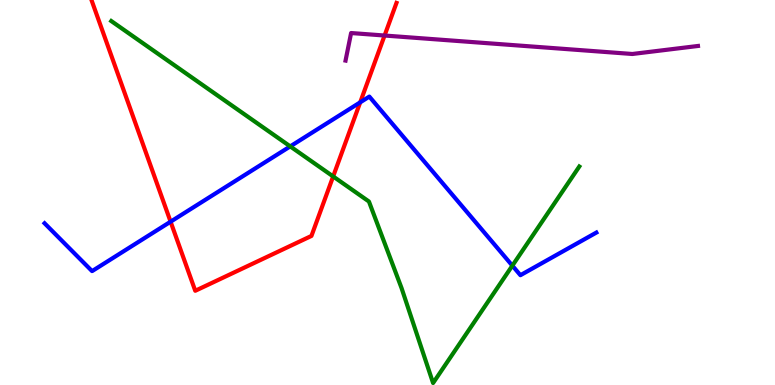[{'lines': ['blue', 'red'], 'intersections': [{'x': 2.2, 'y': 4.24}, {'x': 4.65, 'y': 7.34}]}, {'lines': ['green', 'red'], 'intersections': [{'x': 4.3, 'y': 5.42}]}, {'lines': ['purple', 'red'], 'intersections': [{'x': 4.96, 'y': 9.08}]}, {'lines': ['blue', 'green'], 'intersections': [{'x': 3.74, 'y': 6.2}, {'x': 6.61, 'y': 3.1}]}, {'lines': ['blue', 'purple'], 'intersections': []}, {'lines': ['green', 'purple'], 'intersections': []}]